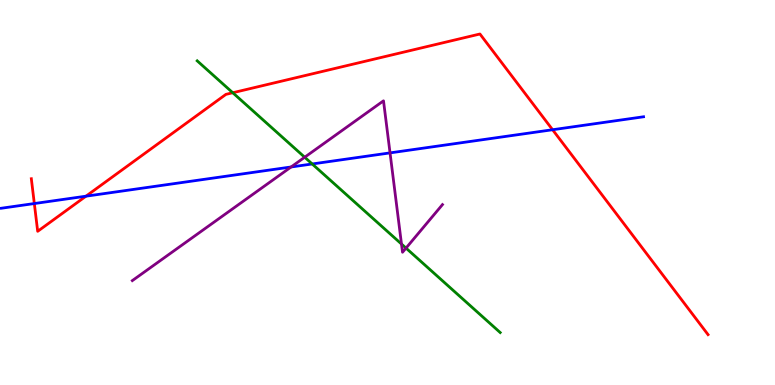[{'lines': ['blue', 'red'], 'intersections': [{'x': 0.443, 'y': 4.71}, {'x': 1.11, 'y': 4.9}, {'x': 7.13, 'y': 6.63}]}, {'lines': ['green', 'red'], 'intersections': [{'x': 3.0, 'y': 7.59}]}, {'lines': ['purple', 'red'], 'intersections': []}, {'lines': ['blue', 'green'], 'intersections': [{'x': 4.03, 'y': 5.74}]}, {'lines': ['blue', 'purple'], 'intersections': [{'x': 3.76, 'y': 5.66}, {'x': 5.03, 'y': 6.03}]}, {'lines': ['green', 'purple'], 'intersections': [{'x': 3.93, 'y': 5.92}, {'x': 5.18, 'y': 3.66}, {'x': 5.24, 'y': 3.56}]}]